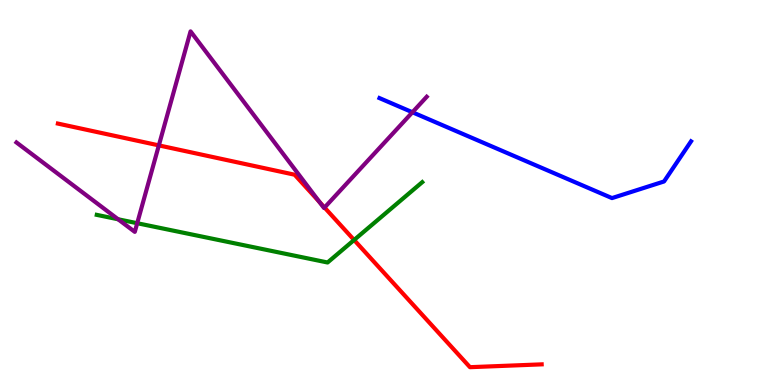[{'lines': ['blue', 'red'], 'intersections': []}, {'lines': ['green', 'red'], 'intersections': [{'x': 4.57, 'y': 3.77}]}, {'lines': ['purple', 'red'], 'intersections': [{'x': 2.05, 'y': 6.22}, {'x': 4.12, 'y': 4.75}, {'x': 4.19, 'y': 4.61}]}, {'lines': ['blue', 'green'], 'intersections': []}, {'lines': ['blue', 'purple'], 'intersections': [{'x': 5.32, 'y': 7.08}]}, {'lines': ['green', 'purple'], 'intersections': [{'x': 1.52, 'y': 4.3}, {'x': 1.77, 'y': 4.2}]}]